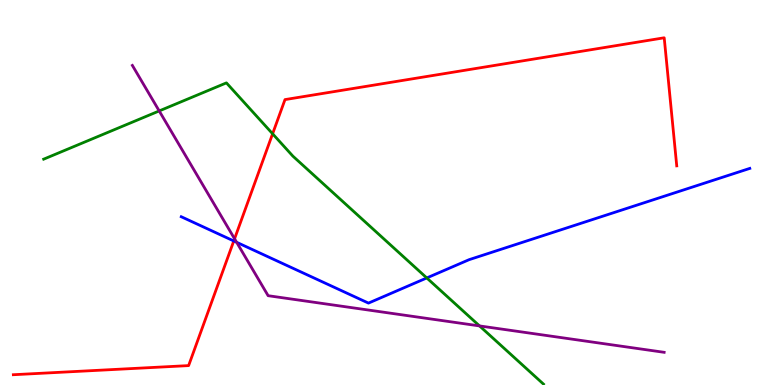[{'lines': ['blue', 'red'], 'intersections': [{'x': 3.02, 'y': 3.74}]}, {'lines': ['green', 'red'], 'intersections': [{'x': 3.52, 'y': 6.52}]}, {'lines': ['purple', 'red'], 'intersections': [{'x': 3.03, 'y': 3.8}]}, {'lines': ['blue', 'green'], 'intersections': [{'x': 5.51, 'y': 2.78}]}, {'lines': ['blue', 'purple'], 'intersections': [{'x': 3.05, 'y': 3.71}]}, {'lines': ['green', 'purple'], 'intersections': [{'x': 2.05, 'y': 7.12}, {'x': 6.19, 'y': 1.53}]}]